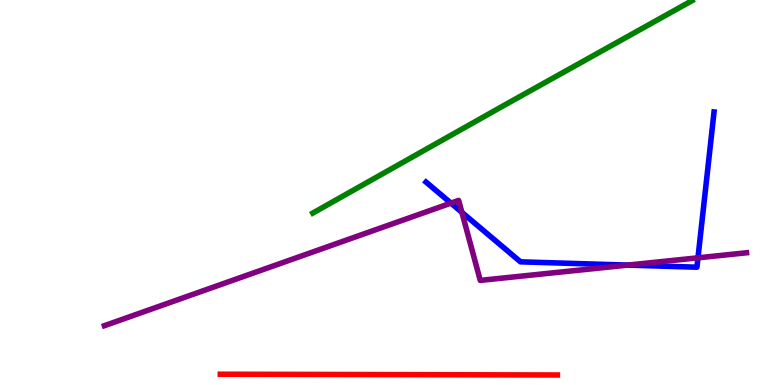[{'lines': ['blue', 'red'], 'intersections': []}, {'lines': ['green', 'red'], 'intersections': []}, {'lines': ['purple', 'red'], 'intersections': []}, {'lines': ['blue', 'green'], 'intersections': []}, {'lines': ['blue', 'purple'], 'intersections': [{'x': 5.82, 'y': 4.72}, {'x': 5.96, 'y': 4.48}, {'x': 8.1, 'y': 3.11}, {'x': 9.01, 'y': 3.3}]}, {'lines': ['green', 'purple'], 'intersections': []}]